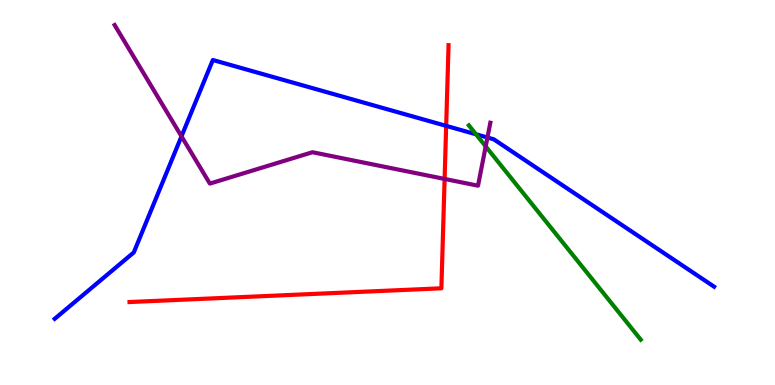[{'lines': ['blue', 'red'], 'intersections': [{'x': 5.76, 'y': 6.73}]}, {'lines': ['green', 'red'], 'intersections': []}, {'lines': ['purple', 'red'], 'intersections': [{'x': 5.74, 'y': 5.35}]}, {'lines': ['blue', 'green'], 'intersections': [{'x': 6.14, 'y': 6.51}]}, {'lines': ['blue', 'purple'], 'intersections': [{'x': 2.34, 'y': 6.46}, {'x': 6.29, 'y': 6.43}]}, {'lines': ['green', 'purple'], 'intersections': [{'x': 6.27, 'y': 6.2}]}]